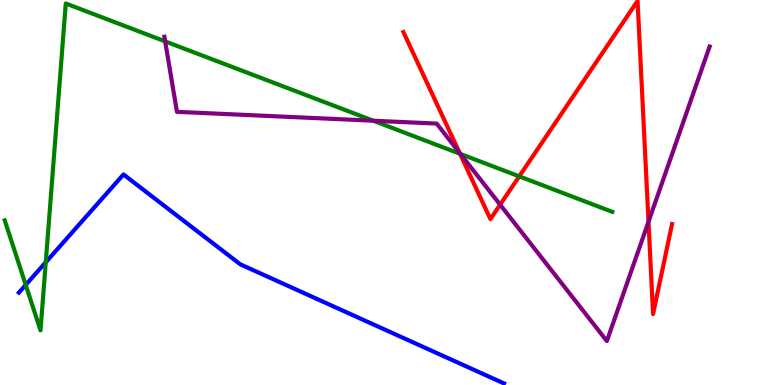[{'lines': ['blue', 'red'], 'intersections': []}, {'lines': ['green', 'red'], 'intersections': [{'x': 5.94, 'y': 6.01}, {'x': 6.7, 'y': 5.42}]}, {'lines': ['purple', 'red'], 'intersections': [{'x': 5.93, 'y': 6.03}, {'x': 6.45, 'y': 4.68}, {'x': 8.37, 'y': 4.24}]}, {'lines': ['blue', 'green'], 'intersections': [{'x': 0.332, 'y': 2.6}, {'x': 0.591, 'y': 3.19}]}, {'lines': ['blue', 'purple'], 'intersections': []}, {'lines': ['green', 'purple'], 'intersections': [{'x': 2.13, 'y': 8.93}, {'x': 4.82, 'y': 6.86}, {'x': 5.94, 'y': 6.0}]}]